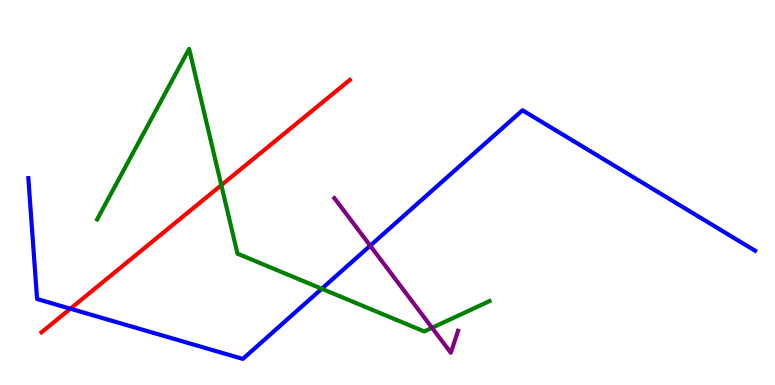[{'lines': ['blue', 'red'], 'intersections': [{'x': 0.908, 'y': 1.98}]}, {'lines': ['green', 'red'], 'intersections': [{'x': 2.86, 'y': 5.19}]}, {'lines': ['purple', 'red'], 'intersections': []}, {'lines': ['blue', 'green'], 'intersections': [{'x': 4.15, 'y': 2.5}]}, {'lines': ['blue', 'purple'], 'intersections': [{'x': 4.78, 'y': 3.62}]}, {'lines': ['green', 'purple'], 'intersections': [{'x': 5.57, 'y': 1.49}]}]